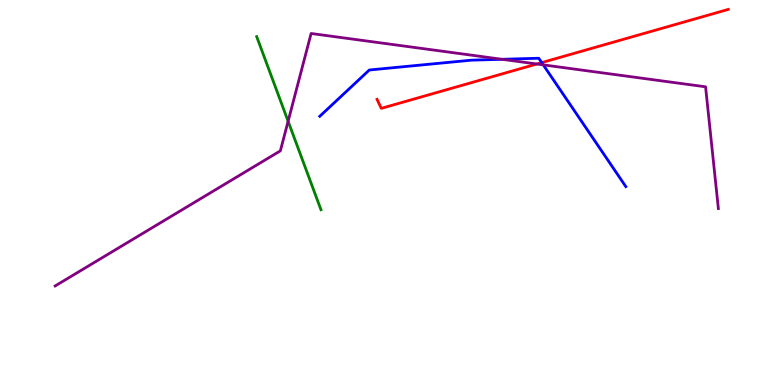[{'lines': ['blue', 'red'], 'intersections': [{'x': 6.99, 'y': 8.37}]}, {'lines': ['green', 'red'], 'intersections': []}, {'lines': ['purple', 'red'], 'intersections': [{'x': 6.93, 'y': 8.34}]}, {'lines': ['blue', 'green'], 'intersections': []}, {'lines': ['blue', 'purple'], 'intersections': [{'x': 6.48, 'y': 8.46}, {'x': 7.01, 'y': 8.32}]}, {'lines': ['green', 'purple'], 'intersections': [{'x': 3.72, 'y': 6.85}]}]